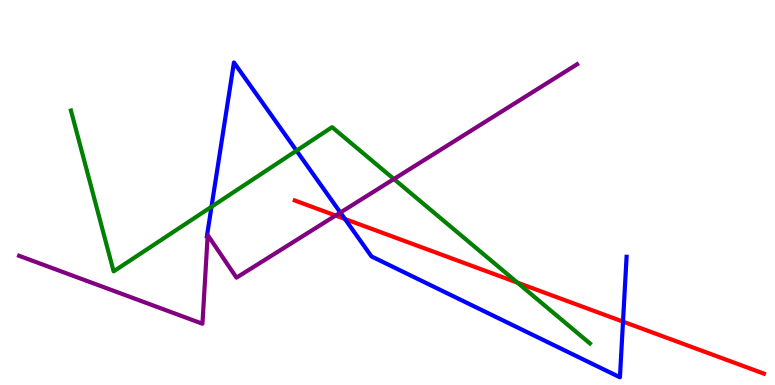[{'lines': ['blue', 'red'], 'intersections': [{'x': 4.45, 'y': 4.31}, {'x': 8.04, 'y': 1.65}]}, {'lines': ['green', 'red'], 'intersections': [{'x': 6.68, 'y': 2.66}]}, {'lines': ['purple', 'red'], 'intersections': [{'x': 4.33, 'y': 4.4}]}, {'lines': ['blue', 'green'], 'intersections': [{'x': 2.73, 'y': 4.63}, {'x': 3.83, 'y': 6.09}]}, {'lines': ['blue', 'purple'], 'intersections': [{'x': 4.39, 'y': 4.48}]}, {'lines': ['green', 'purple'], 'intersections': [{'x': 5.08, 'y': 5.35}]}]